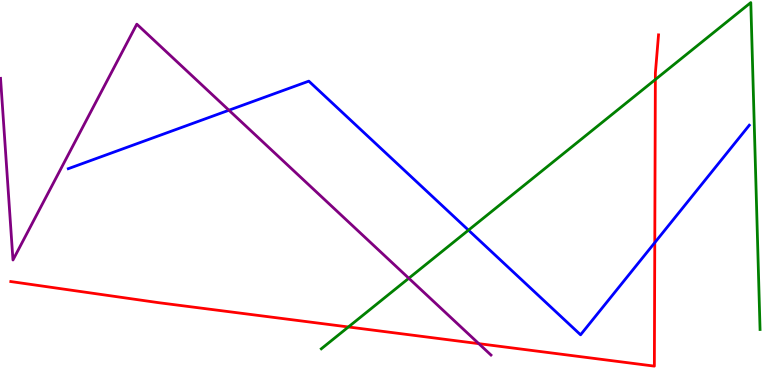[{'lines': ['blue', 'red'], 'intersections': [{'x': 8.45, 'y': 3.7}]}, {'lines': ['green', 'red'], 'intersections': [{'x': 4.5, 'y': 1.51}, {'x': 8.46, 'y': 7.93}]}, {'lines': ['purple', 'red'], 'intersections': [{'x': 6.18, 'y': 1.07}]}, {'lines': ['blue', 'green'], 'intersections': [{'x': 6.04, 'y': 4.02}]}, {'lines': ['blue', 'purple'], 'intersections': [{'x': 2.95, 'y': 7.14}]}, {'lines': ['green', 'purple'], 'intersections': [{'x': 5.27, 'y': 2.77}]}]